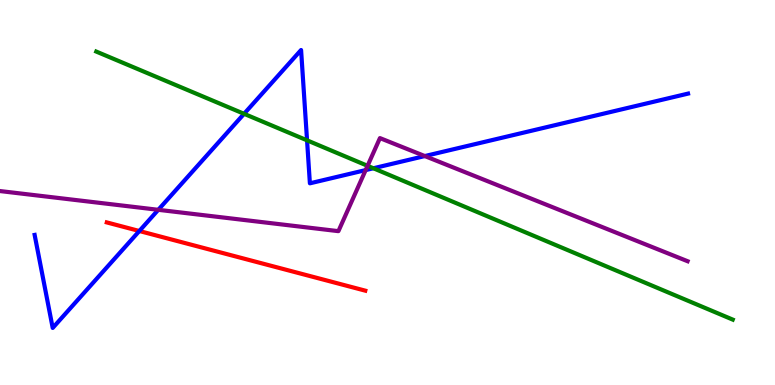[{'lines': ['blue', 'red'], 'intersections': [{'x': 1.8, 'y': 4.0}]}, {'lines': ['green', 'red'], 'intersections': []}, {'lines': ['purple', 'red'], 'intersections': []}, {'lines': ['blue', 'green'], 'intersections': [{'x': 3.15, 'y': 7.04}, {'x': 3.96, 'y': 6.35}, {'x': 4.82, 'y': 5.63}]}, {'lines': ['blue', 'purple'], 'intersections': [{'x': 2.04, 'y': 4.55}, {'x': 4.72, 'y': 5.58}, {'x': 5.48, 'y': 5.95}]}, {'lines': ['green', 'purple'], 'intersections': [{'x': 4.74, 'y': 5.69}]}]